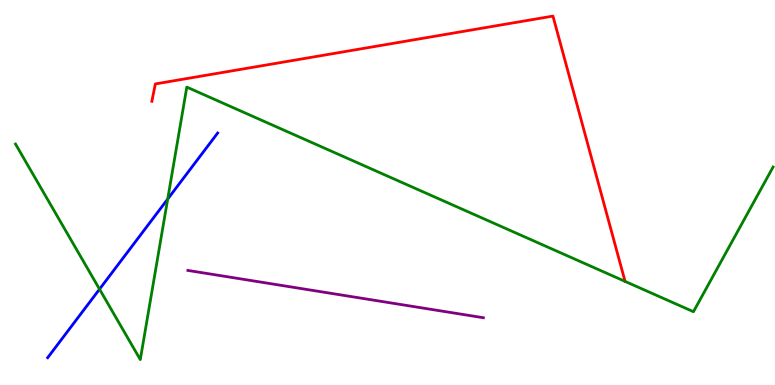[{'lines': ['blue', 'red'], 'intersections': []}, {'lines': ['green', 'red'], 'intersections': []}, {'lines': ['purple', 'red'], 'intersections': []}, {'lines': ['blue', 'green'], 'intersections': [{'x': 1.28, 'y': 2.49}, {'x': 2.16, 'y': 4.83}]}, {'lines': ['blue', 'purple'], 'intersections': []}, {'lines': ['green', 'purple'], 'intersections': []}]